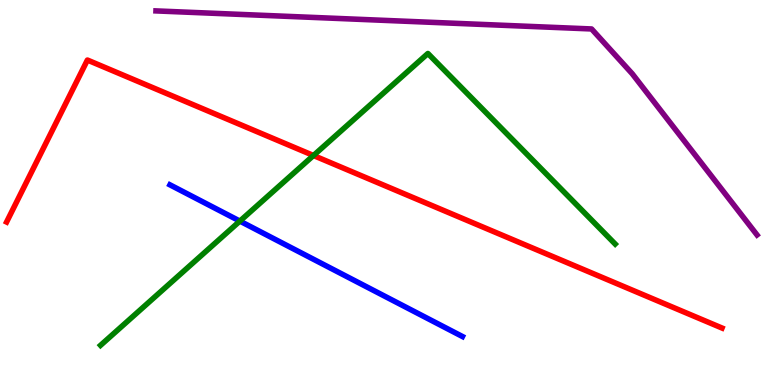[{'lines': ['blue', 'red'], 'intersections': []}, {'lines': ['green', 'red'], 'intersections': [{'x': 4.04, 'y': 5.96}]}, {'lines': ['purple', 'red'], 'intersections': []}, {'lines': ['blue', 'green'], 'intersections': [{'x': 3.1, 'y': 4.26}]}, {'lines': ['blue', 'purple'], 'intersections': []}, {'lines': ['green', 'purple'], 'intersections': []}]